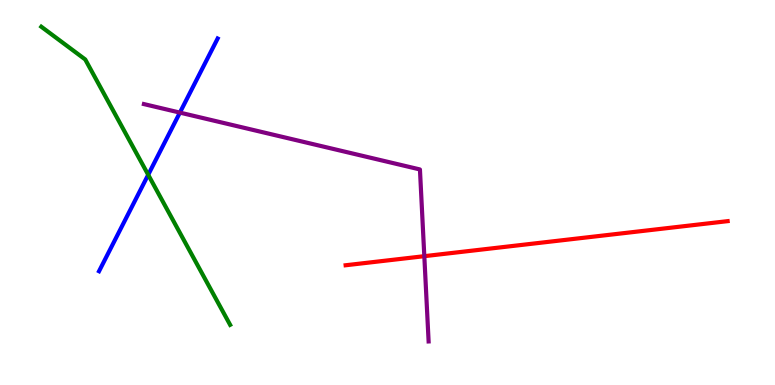[{'lines': ['blue', 'red'], 'intersections': []}, {'lines': ['green', 'red'], 'intersections': []}, {'lines': ['purple', 'red'], 'intersections': [{'x': 5.48, 'y': 3.35}]}, {'lines': ['blue', 'green'], 'intersections': [{'x': 1.91, 'y': 5.46}]}, {'lines': ['blue', 'purple'], 'intersections': [{'x': 2.32, 'y': 7.08}]}, {'lines': ['green', 'purple'], 'intersections': []}]